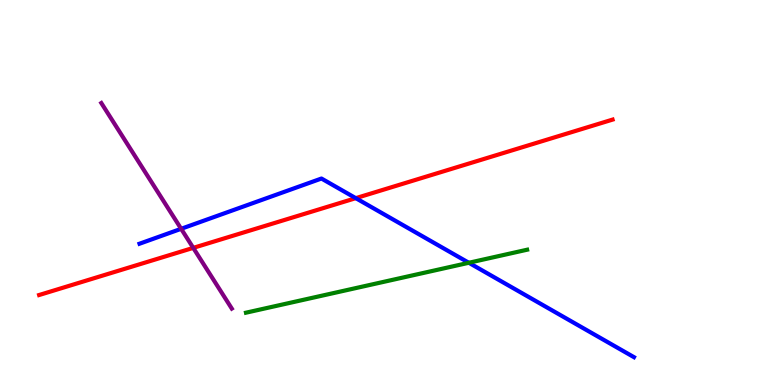[{'lines': ['blue', 'red'], 'intersections': [{'x': 4.59, 'y': 4.85}]}, {'lines': ['green', 'red'], 'intersections': []}, {'lines': ['purple', 'red'], 'intersections': [{'x': 2.49, 'y': 3.56}]}, {'lines': ['blue', 'green'], 'intersections': [{'x': 6.05, 'y': 3.17}]}, {'lines': ['blue', 'purple'], 'intersections': [{'x': 2.34, 'y': 4.06}]}, {'lines': ['green', 'purple'], 'intersections': []}]